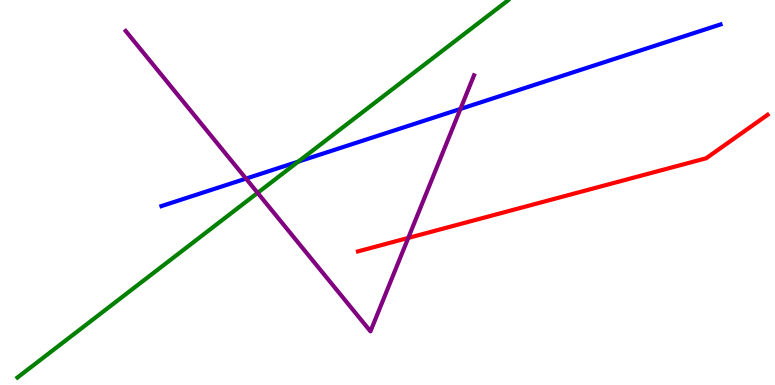[{'lines': ['blue', 'red'], 'intersections': []}, {'lines': ['green', 'red'], 'intersections': []}, {'lines': ['purple', 'red'], 'intersections': [{'x': 5.27, 'y': 3.82}]}, {'lines': ['blue', 'green'], 'intersections': [{'x': 3.85, 'y': 5.8}]}, {'lines': ['blue', 'purple'], 'intersections': [{'x': 3.17, 'y': 5.36}, {'x': 5.94, 'y': 7.17}]}, {'lines': ['green', 'purple'], 'intersections': [{'x': 3.32, 'y': 4.99}]}]